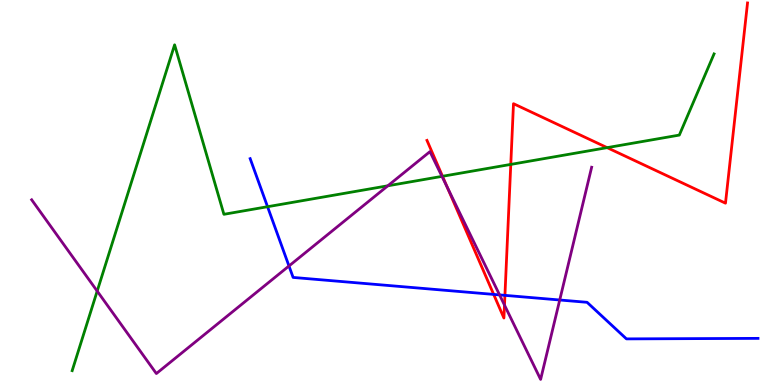[{'lines': ['blue', 'red'], 'intersections': [{'x': 6.37, 'y': 2.35}, {'x': 6.52, 'y': 2.33}]}, {'lines': ['green', 'red'], 'intersections': [{'x': 5.71, 'y': 5.42}, {'x': 6.59, 'y': 5.73}, {'x': 7.83, 'y': 6.17}]}, {'lines': ['purple', 'red'], 'intersections': [{'x': 5.77, 'y': 5.13}, {'x': 6.51, 'y': 2.08}]}, {'lines': ['blue', 'green'], 'intersections': [{'x': 3.45, 'y': 4.63}]}, {'lines': ['blue', 'purple'], 'intersections': [{'x': 3.73, 'y': 3.09}, {'x': 6.45, 'y': 2.34}, {'x': 7.22, 'y': 2.21}]}, {'lines': ['green', 'purple'], 'intersections': [{'x': 1.25, 'y': 2.44}, {'x': 5.0, 'y': 5.17}, {'x': 5.7, 'y': 5.42}]}]